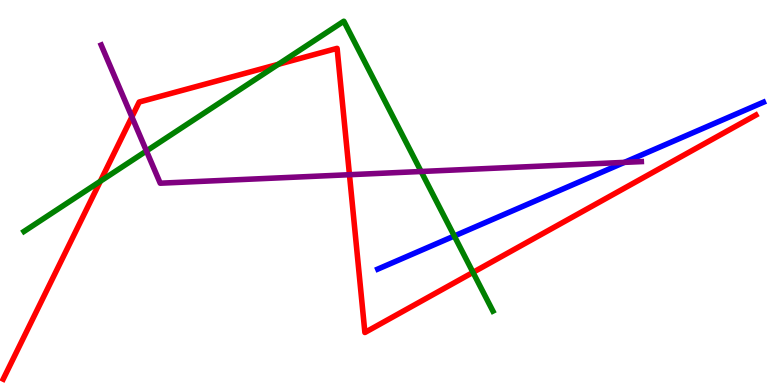[{'lines': ['blue', 'red'], 'intersections': []}, {'lines': ['green', 'red'], 'intersections': [{'x': 1.29, 'y': 5.29}, {'x': 3.59, 'y': 8.33}, {'x': 6.1, 'y': 2.93}]}, {'lines': ['purple', 'red'], 'intersections': [{'x': 1.7, 'y': 6.96}, {'x': 4.51, 'y': 5.46}]}, {'lines': ['blue', 'green'], 'intersections': [{'x': 5.86, 'y': 3.87}]}, {'lines': ['blue', 'purple'], 'intersections': [{'x': 8.06, 'y': 5.78}]}, {'lines': ['green', 'purple'], 'intersections': [{'x': 1.89, 'y': 6.08}, {'x': 5.43, 'y': 5.55}]}]